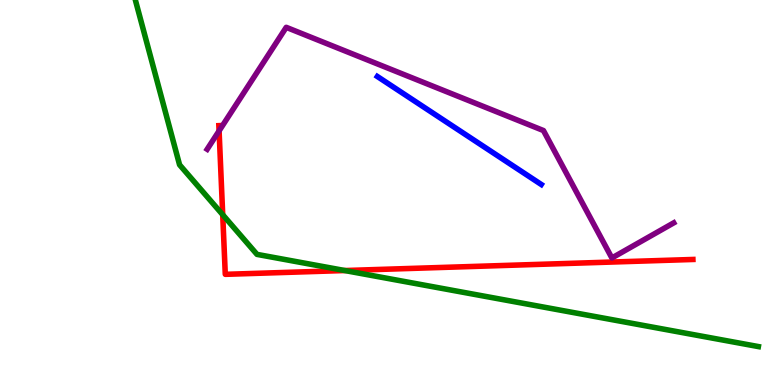[{'lines': ['blue', 'red'], 'intersections': []}, {'lines': ['green', 'red'], 'intersections': [{'x': 2.87, 'y': 4.42}, {'x': 4.45, 'y': 2.97}]}, {'lines': ['purple', 'red'], 'intersections': [{'x': 2.83, 'y': 6.6}]}, {'lines': ['blue', 'green'], 'intersections': []}, {'lines': ['blue', 'purple'], 'intersections': []}, {'lines': ['green', 'purple'], 'intersections': []}]